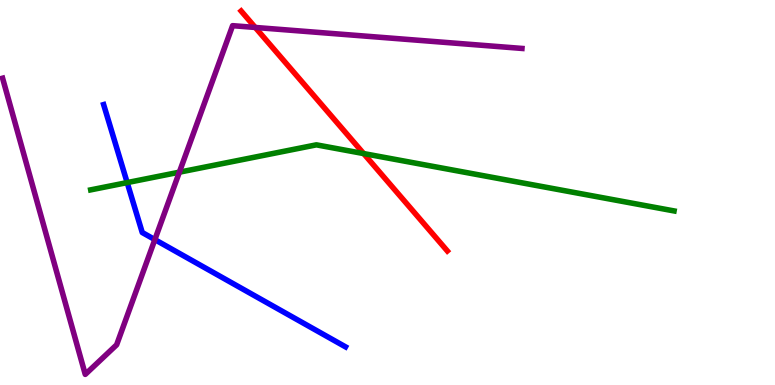[{'lines': ['blue', 'red'], 'intersections': []}, {'lines': ['green', 'red'], 'intersections': [{'x': 4.69, 'y': 6.01}]}, {'lines': ['purple', 'red'], 'intersections': [{'x': 3.29, 'y': 9.29}]}, {'lines': ['blue', 'green'], 'intersections': [{'x': 1.64, 'y': 5.26}]}, {'lines': ['blue', 'purple'], 'intersections': [{'x': 2.0, 'y': 3.78}]}, {'lines': ['green', 'purple'], 'intersections': [{'x': 2.31, 'y': 5.53}]}]